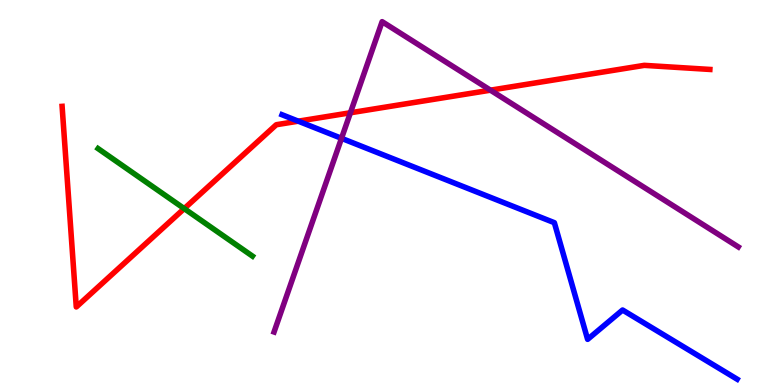[{'lines': ['blue', 'red'], 'intersections': [{'x': 3.85, 'y': 6.85}]}, {'lines': ['green', 'red'], 'intersections': [{'x': 2.38, 'y': 4.58}]}, {'lines': ['purple', 'red'], 'intersections': [{'x': 4.52, 'y': 7.07}, {'x': 6.33, 'y': 7.66}]}, {'lines': ['blue', 'green'], 'intersections': []}, {'lines': ['blue', 'purple'], 'intersections': [{'x': 4.41, 'y': 6.41}]}, {'lines': ['green', 'purple'], 'intersections': []}]